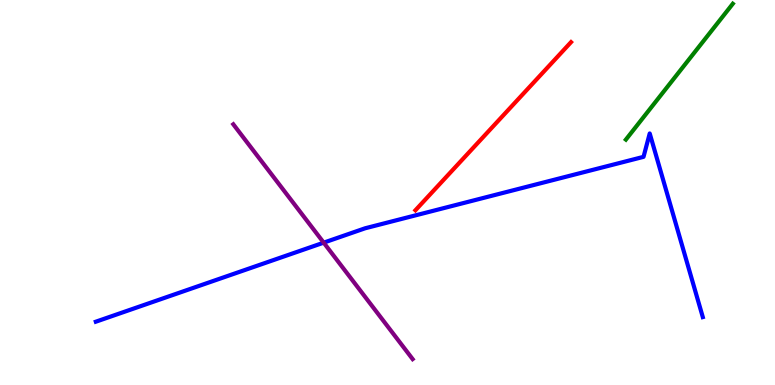[{'lines': ['blue', 'red'], 'intersections': []}, {'lines': ['green', 'red'], 'intersections': []}, {'lines': ['purple', 'red'], 'intersections': []}, {'lines': ['blue', 'green'], 'intersections': []}, {'lines': ['blue', 'purple'], 'intersections': [{'x': 4.18, 'y': 3.7}]}, {'lines': ['green', 'purple'], 'intersections': []}]